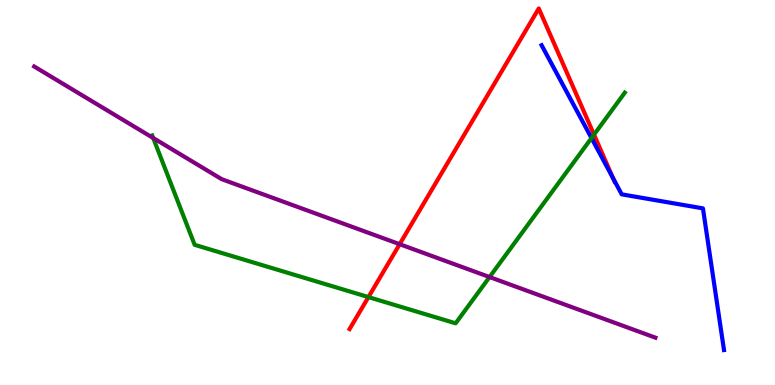[{'lines': ['blue', 'red'], 'intersections': [{'x': 7.91, 'y': 5.37}]}, {'lines': ['green', 'red'], 'intersections': [{'x': 4.75, 'y': 2.28}, {'x': 7.66, 'y': 6.5}]}, {'lines': ['purple', 'red'], 'intersections': [{'x': 5.16, 'y': 3.66}]}, {'lines': ['blue', 'green'], 'intersections': [{'x': 7.63, 'y': 6.41}]}, {'lines': ['blue', 'purple'], 'intersections': []}, {'lines': ['green', 'purple'], 'intersections': [{'x': 1.98, 'y': 6.42}, {'x': 6.32, 'y': 2.8}]}]